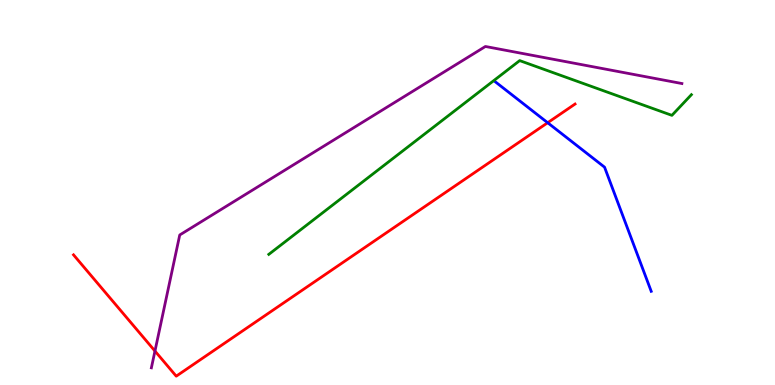[{'lines': ['blue', 'red'], 'intersections': [{'x': 7.07, 'y': 6.81}]}, {'lines': ['green', 'red'], 'intersections': []}, {'lines': ['purple', 'red'], 'intersections': [{'x': 2.0, 'y': 0.882}]}, {'lines': ['blue', 'green'], 'intersections': []}, {'lines': ['blue', 'purple'], 'intersections': []}, {'lines': ['green', 'purple'], 'intersections': []}]